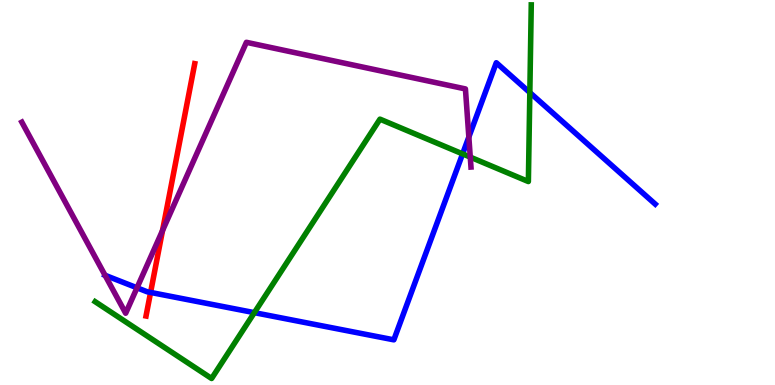[{'lines': ['blue', 'red'], 'intersections': [{'x': 1.94, 'y': 2.4}]}, {'lines': ['green', 'red'], 'intersections': []}, {'lines': ['purple', 'red'], 'intersections': [{'x': 2.1, 'y': 4.01}]}, {'lines': ['blue', 'green'], 'intersections': [{'x': 3.28, 'y': 1.88}, {'x': 5.97, 'y': 6.0}, {'x': 6.84, 'y': 7.6}]}, {'lines': ['blue', 'purple'], 'intersections': [{'x': 1.36, 'y': 2.85}, {'x': 1.77, 'y': 2.52}, {'x': 6.05, 'y': 6.44}]}, {'lines': ['green', 'purple'], 'intersections': [{'x': 6.07, 'y': 5.92}]}]